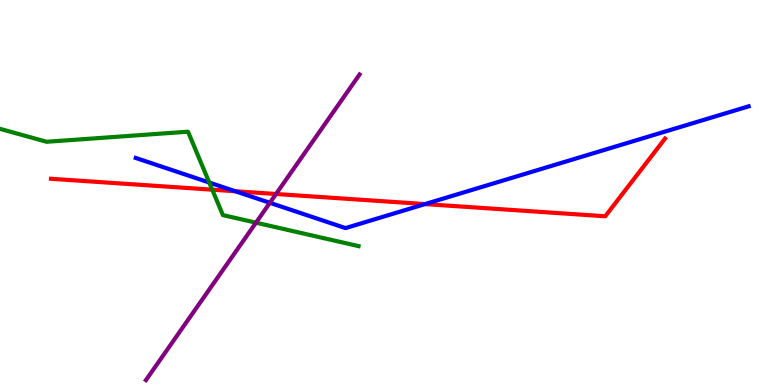[{'lines': ['blue', 'red'], 'intersections': [{'x': 3.04, 'y': 5.03}, {'x': 5.48, 'y': 4.7}]}, {'lines': ['green', 'red'], 'intersections': [{'x': 2.74, 'y': 5.07}]}, {'lines': ['purple', 'red'], 'intersections': [{'x': 3.56, 'y': 4.96}]}, {'lines': ['blue', 'green'], 'intersections': [{'x': 2.7, 'y': 5.26}]}, {'lines': ['blue', 'purple'], 'intersections': [{'x': 3.48, 'y': 4.73}]}, {'lines': ['green', 'purple'], 'intersections': [{'x': 3.3, 'y': 4.22}]}]